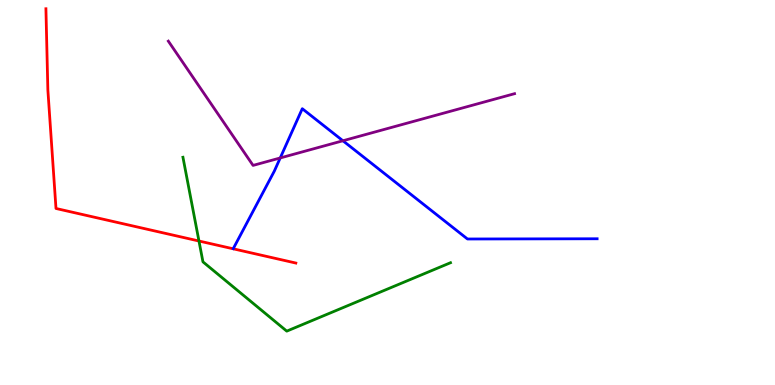[{'lines': ['blue', 'red'], 'intersections': []}, {'lines': ['green', 'red'], 'intersections': [{'x': 2.57, 'y': 3.74}]}, {'lines': ['purple', 'red'], 'intersections': []}, {'lines': ['blue', 'green'], 'intersections': []}, {'lines': ['blue', 'purple'], 'intersections': [{'x': 3.62, 'y': 5.9}, {'x': 4.42, 'y': 6.34}]}, {'lines': ['green', 'purple'], 'intersections': []}]